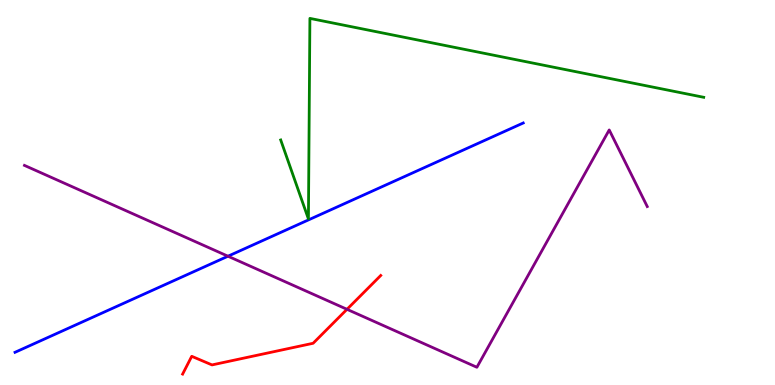[{'lines': ['blue', 'red'], 'intersections': []}, {'lines': ['green', 'red'], 'intersections': []}, {'lines': ['purple', 'red'], 'intersections': [{'x': 4.48, 'y': 1.97}]}, {'lines': ['blue', 'green'], 'intersections': []}, {'lines': ['blue', 'purple'], 'intersections': [{'x': 2.94, 'y': 3.35}]}, {'lines': ['green', 'purple'], 'intersections': []}]